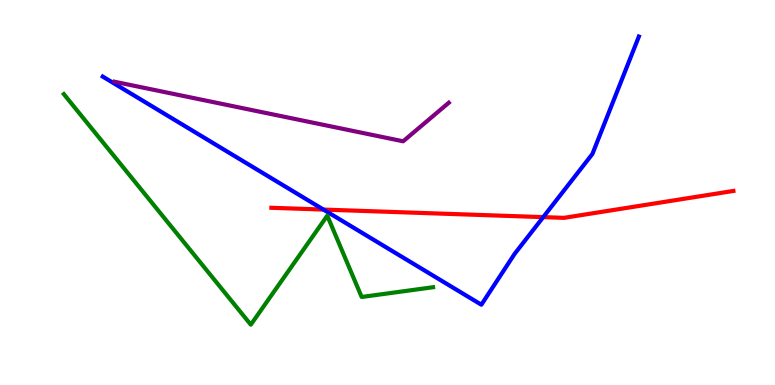[{'lines': ['blue', 'red'], 'intersections': [{'x': 4.17, 'y': 4.56}, {'x': 7.01, 'y': 4.36}]}, {'lines': ['green', 'red'], 'intersections': []}, {'lines': ['purple', 'red'], 'intersections': []}, {'lines': ['blue', 'green'], 'intersections': []}, {'lines': ['blue', 'purple'], 'intersections': []}, {'lines': ['green', 'purple'], 'intersections': []}]